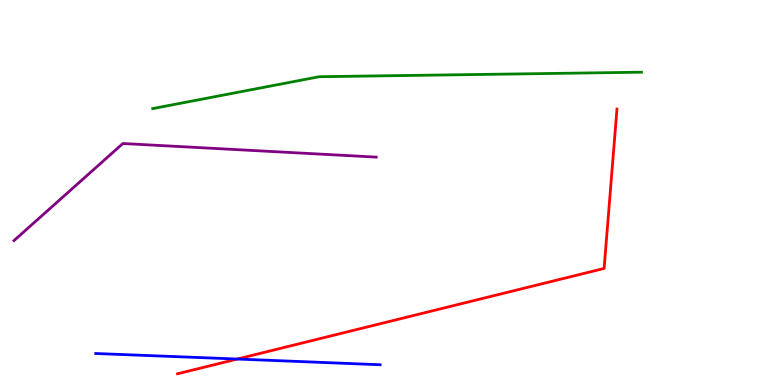[{'lines': ['blue', 'red'], 'intersections': [{'x': 3.06, 'y': 0.674}]}, {'lines': ['green', 'red'], 'intersections': []}, {'lines': ['purple', 'red'], 'intersections': []}, {'lines': ['blue', 'green'], 'intersections': []}, {'lines': ['blue', 'purple'], 'intersections': []}, {'lines': ['green', 'purple'], 'intersections': []}]